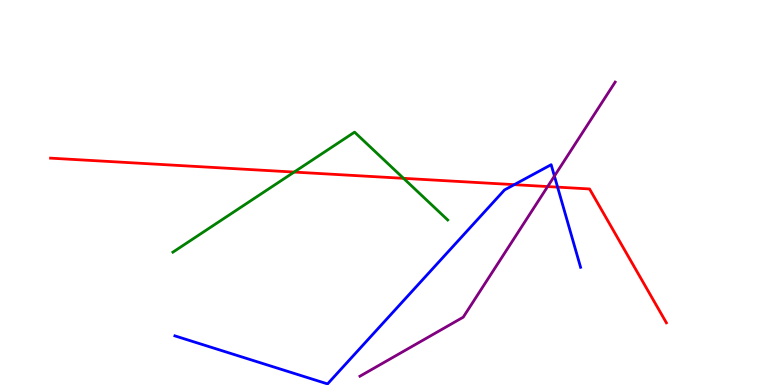[{'lines': ['blue', 'red'], 'intersections': [{'x': 6.64, 'y': 5.2}, {'x': 7.19, 'y': 5.14}]}, {'lines': ['green', 'red'], 'intersections': [{'x': 3.8, 'y': 5.53}, {'x': 5.21, 'y': 5.37}]}, {'lines': ['purple', 'red'], 'intersections': [{'x': 7.07, 'y': 5.15}]}, {'lines': ['blue', 'green'], 'intersections': []}, {'lines': ['blue', 'purple'], 'intersections': [{'x': 7.15, 'y': 5.43}]}, {'lines': ['green', 'purple'], 'intersections': []}]